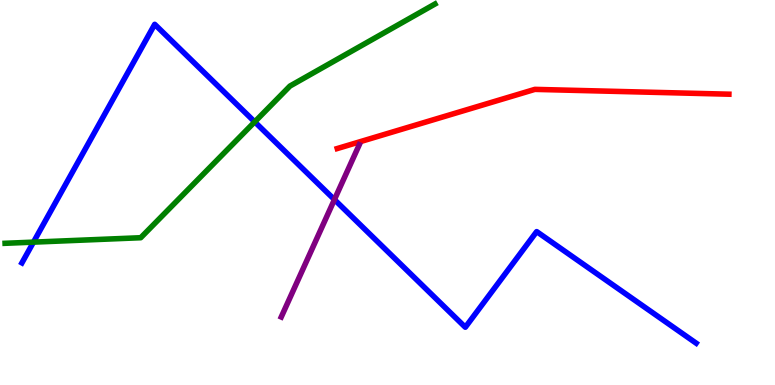[{'lines': ['blue', 'red'], 'intersections': []}, {'lines': ['green', 'red'], 'intersections': []}, {'lines': ['purple', 'red'], 'intersections': []}, {'lines': ['blue', 'green'], 'intersections': [{'x': 0.432, 'y': 3.71}, {'x': 3.29, 'y': 6.83}]}, {'lines': ['blue', 'purple'], 'intersections': [{'x': 4.32, 'y': 4.82}]}, {'lines': ['green', 'purple'], 'intersections': []}]